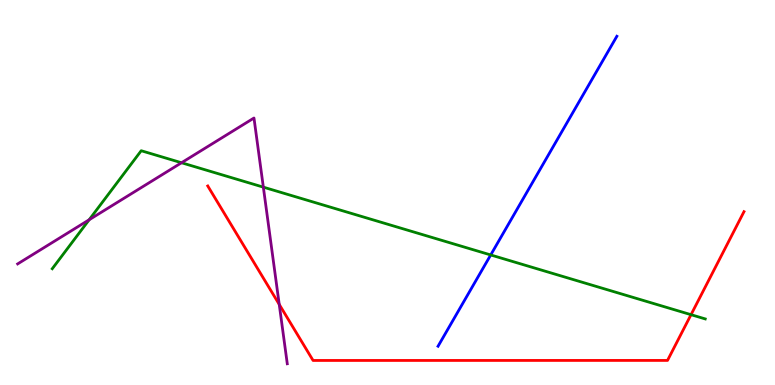[{'lines': ['blue', 'red'], 'intersections': []}, {'lines': ['green', 'red'], 'intersections': [{'x': 8.92, 'y': 1.83}]}, {'lines': ['purple', 'red'], 'intersections': [{'x': 3.6, 'y': 2.09}]}, {'lines': ['blue', 'green'], 'intersections': [{'x': 6.33, 'y': 3.38}]}, {'lines': ['blue', 'purple'], 'intersections': []}, {'lines': ['green', 'purple'], 'intersections': [{'x': 1.15, 'y': 4.29}, {'x': 2.34, 'y': 5.77}, {'x': 3.4, 'y': 5.14}]}]